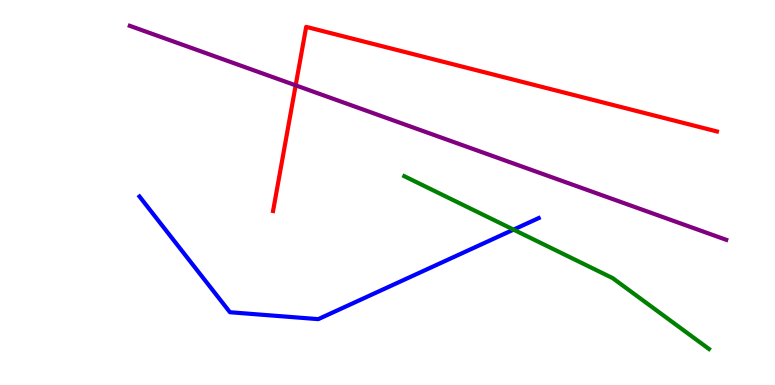[{'lines': ['blue', 'red'], 'intersections': []}, {'lines': ['green', 'red'], 'intersections': []}, {'lines': ['purple', 'red'], 'intersections': [{'x': 3.82, 'y': 7.78}]}, {'lines': ['blue', 'green'], 'intersections': [{'x': 6.63, 'y': 4.04}]}, {'lines': ['blue', 'purple'], 'intersections': []}, {'lines': ['green', 'purple'], 'intersections': []}]